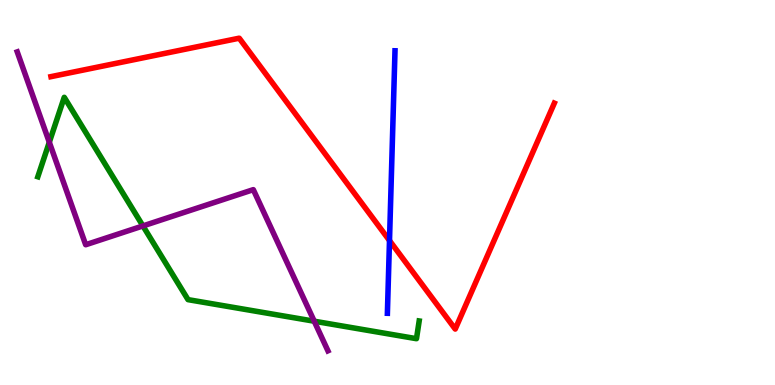[{'lines': ['blue', 'red'], 'intersections': [{'x': 5.03, 'y': 3.75}]}, {'lines': ['green', 'red'], 'intersections': []}, {'lines': ['purple', 'red'], 'intersections': []}, {'lines': ['blue', 'green'], 'intersections': []}, {'lines': ['blue', 'purple'], 'intersections': []}, {'lines': ['green', 'purple'], 'intersections': [{'x': 0.636, 'y': 6.31}, {'x': 1.84, 'y': 4.13}, {'x': 4.05, 'y': 1.66}]}]